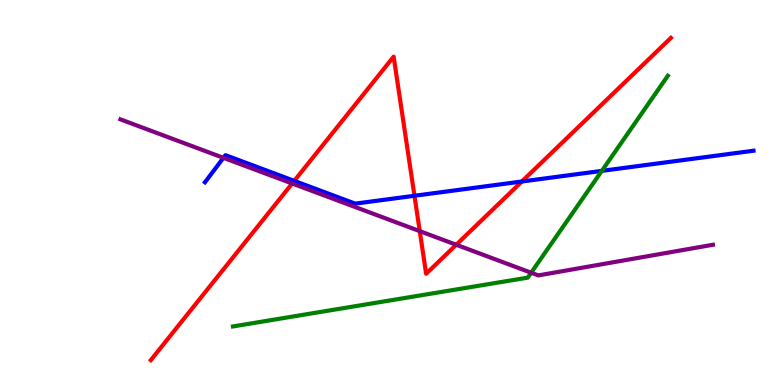[{'lines': ['blue', 'red'], 'intersections': [{'x': 3.8, 'y': 5.3}, {'x': 5.35, 'y': 4.92}, {'x': 6.73, 'y': 5.29}]}, {'lines': ['green', 'red'], 'intersections': []}, {'lines': ['purple', 'red'], 'intersections': [{'x': 3.77, 'y': 5.23}, {'x': 5.42, 'y': 4.0}, {'x': 5.89, 'y': 3.64}]}, {'lines': ['blue', 'green'], 'intersections': [{'x': 7.77, 'y': 5.56}]}, {'lines': ['blue', 'purple'], 'intersections': [{'x': 2.88, 'y': 5.9}]}, {'lines': ['green', 'purple'], 'intersections': [{'x': 6.85, 'y': 2.92}]}]